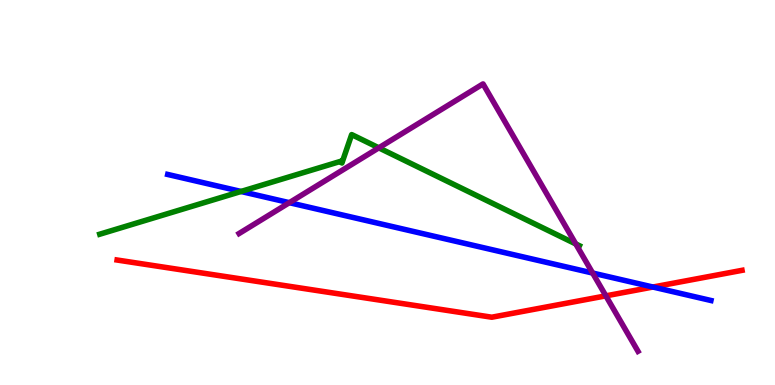[{'lines': ['blue', 'red'], 'intersections': [{'x': 8.42, 'y': 2.54}]}, {'lines': ['green', 'red'], 'intersections': []}, {'lines': ['purple', 'red'], 'intersections': [{'x': 7.82, 'y': 2.32}]}, {'lines': ['blue', 'green'], 'intersections': [{'x': 3.11, 'y': 5.03}]}, {'lines': ['blue', 'purple'], 'intersections': [{'x': 3.73, 'y': 4.74}, {'x': 7.65, 'y': 2.91}]}, {'lines': ['green', 'purple'], 'intersections': [{'x': 4.89, 'y': 6.16}, {'x': 7.43, 'y': 3.66}]}]